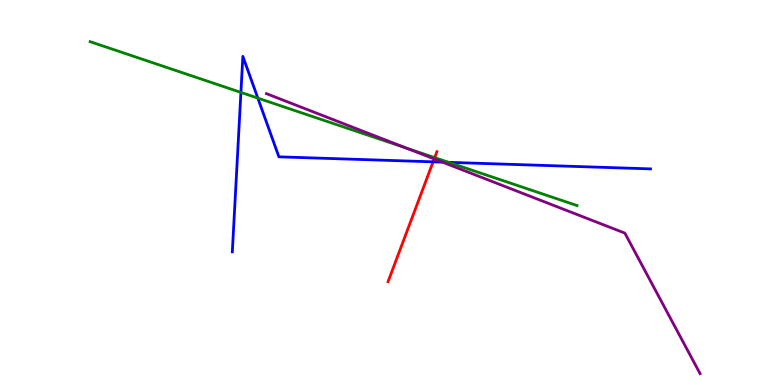[{'lines': ['blue', 'red'], 'intersections': [{'x': 5.59, 'y': 5.8}]}, {'lines': ['green', 'red'], 'intersections': [{'x': 5.61, 'y': 5.91}]}, {'lines': ['purple', 'red'], 'intersections': [{'x': 5.6, 'y': 5.87}]}, {'lines': ['blue', 'green'], 'intersections': [{'x': 3.11, 'y': 7.6}, {'x': 3.33, 'y': 7.45}, {'x': 5.79, 'y': 5.78}]}, {'lines': ['blue', 'purple'], 'intersections': [{'x': 5.71, 'y': 5.79}]}, {'lines': ['green', 'purple'], 'intersections': [{'x': 5.24, 'y': 6.15}]}]